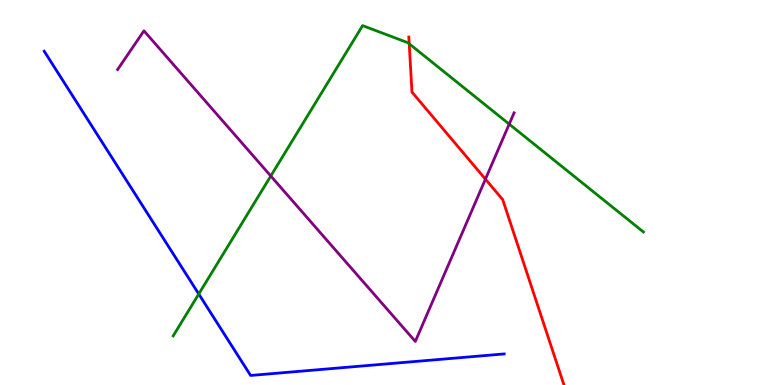[{'lines': ['blue', 'red'], 'intersections': []}, {'lines': ['green', 'red'], 'intersections': [{'x': 5.28, 'y': 8.86}]}, {'lines': ['purple', 'red'], 'intersections': [{'x': 6.26, 'y': 5.35}]}, {'lines': ['blue', 'green'], 'intersections': [{'x': 2.56, 'y': 2.36}]}, {'lines': ['blue', 'purple'], 'intersections': []}, {'lines': ['green', 'purple'], 'intersections': [{'x': 3.49, 'y': 5.43}, {'x': 6.57, 'y': 6.78}]}]